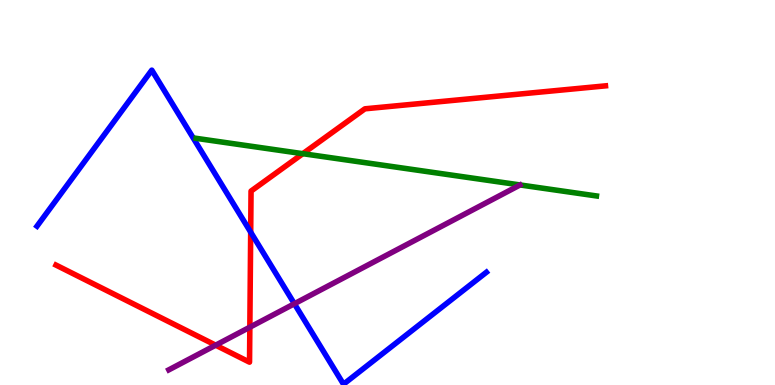[{'lines': ['blue', 'red'], 'intersections': [{'x': 3.23, 'y': 3.97}]}, {'lines': ['green', 'red'], 'intersections': [{'x': 3.91, 'y': 6.01}]}, {'lines': ['purple', 'red'], 'intersections': [{'x': 2.78, 'y': 1.03}, {'x': 3.22, 'y': 1.5}]}, {'lines': ['blue', 'green'], 'intersections': []}, {'lines': ['blue', 'purple'], 'intersections': [{'x': 3.8, 'y': 2.11}]}, {'lines': ['green', 'purple'], 'intersections': []}]